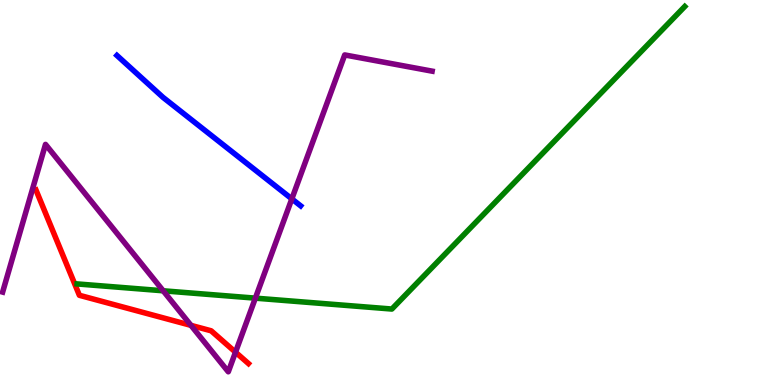[{'lines': ['blue', 'red'], 'intersections': []}, {'lines': ['green', 'red'], 'intersections': []}, {'lines': ['purple', 'red'], 'intersections': [{'x': 2.46, 'y': 1.55}, {'x': 3.04, 'y': 0.852}]}, {'lines': ['blue', 'green'], 'intersections': []}, {'lines': ['blue', 'purple'], 'intersections': [{'x': 3.77, 'y': 4.83}]}, {'lines': ['green', 'purple'], 'intersections': [{'x': 2.11, 'y': 2.45}, {'x': 3.3, 'y': 2.26}]}]